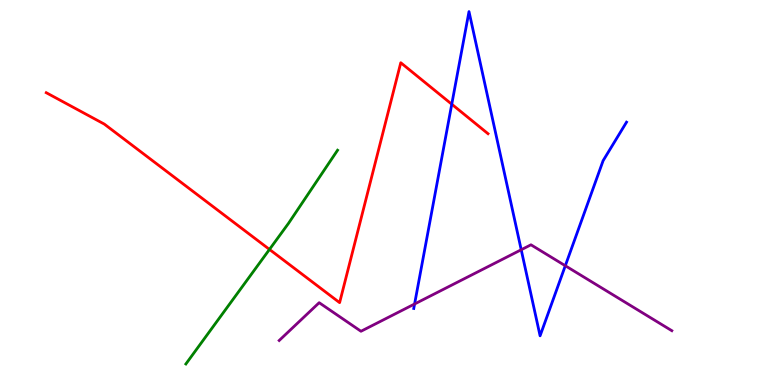[{'lines': ['blue', 'red'], 'intersections': [{'x': 5.83, 'y': 7.29}]}, {'lines': ['green', 'red'], 'intersections': [{'x': 3.48, 'y': 3.52}]}, {'lines': ['purple', 'red'], 'intersections': []}, {'lines': ['blue', 'green'], 'intersections': []}, {'lines': ['blue', 'purple'], 'intersections': [{'x': 5.35, 'y': 2.1}, {'x': 6.73, 'y': 3.51}, {'x': 7.29, 'y': 3.1}]}, {'lines': ['green', 'purple'], 'intersections': []}]